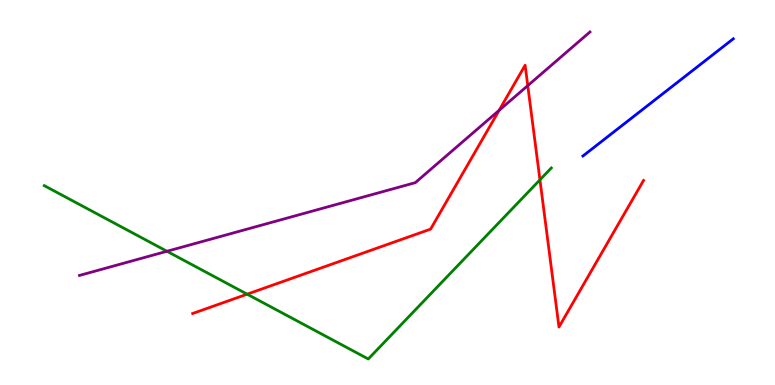[{'lines': ['blue', 'red'], 'intersections': []}, {'lines': ['green', 'red'], 'intersections': [{'x': 3.19, 'y': 2.36}, {'x': 6.97, 'y': 5.33}]}, {'lines': ['purple', 'red'], 'intersections': [{'x': 6.44, 'y': 7.13}, {'x': 6.81, 'y': 7.78}]}, {'lines': ['blue', 'green'], 'intersections': []}, {'lines': ['blue', 'purple'], 'intersections': []}, {'lines': ['green', 'purple'], 'intersections': [{'x': 2.15, 'y': 3.47}]}]